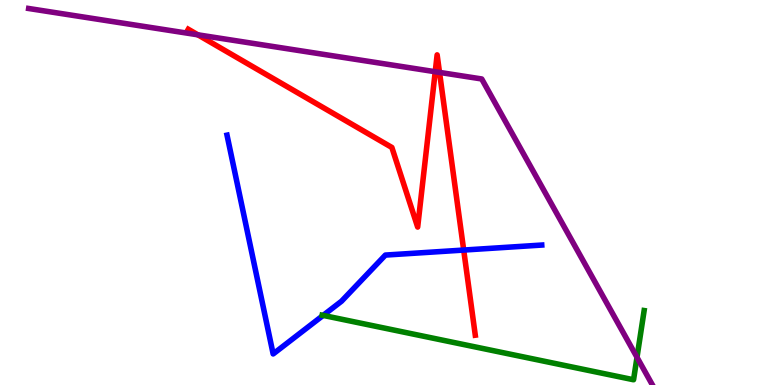[{'lines': ['blue', 'red'], 'intersections': [{'x': 5.98, 'y': 3.5}]}, {'lines': ['green', 'red'], 'intersections': []}, {'lines': ['purple', 'red'], 'intersections': [{'x': 2.55, 'y': 9.1}, {'x': 5.62, 'y': 8.14}, {'x': 5.67, 'y': 8.12}]}, {'lines': ['blue', 'green'], 'intersections': [{'x': 4.17, 'y': 1.81}]}, {'lines': ['blue', 'purple'], 'intersections': []}, {'lines': ['green', 'purple'], 'intersections': [{'x': 8.22, 'y': 0.72}]}]